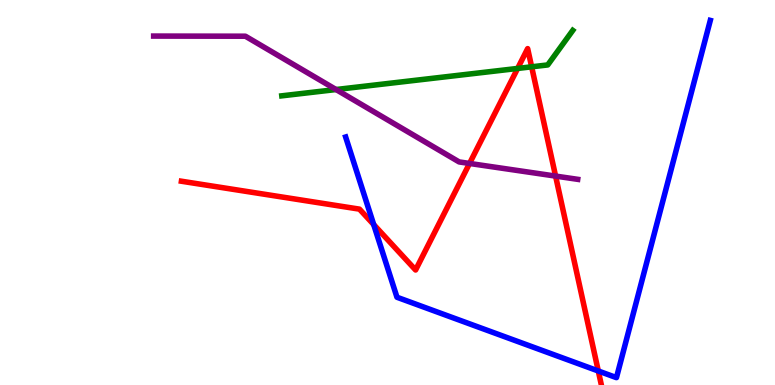[{'lines': ['blue', 'red'], 'intersections': [{'x': 4.82, 'y': 4.17}, {'x': 7.72, 'y': 0.364}]}, {'lines': ['green', 'red'], 'intersections': [{'x': 6.68, 'y': 8.22}, {'x': 6.86, 'y': 8.26}]}, {'lines': ['purple', 'red'], 'intersections': [{'x': 6.06, 'y': 5.75}, {'x': 7.17, 'y': 5.43}]}, {'lines': ['blue', 'green'], 'intersections': []}, {'lines': ['blue', 'purple'], 'intersections': []}, {'lines': ['green', 'purple'], 'intersections': [{'x': 4.34, 'y': 7.67}]}]